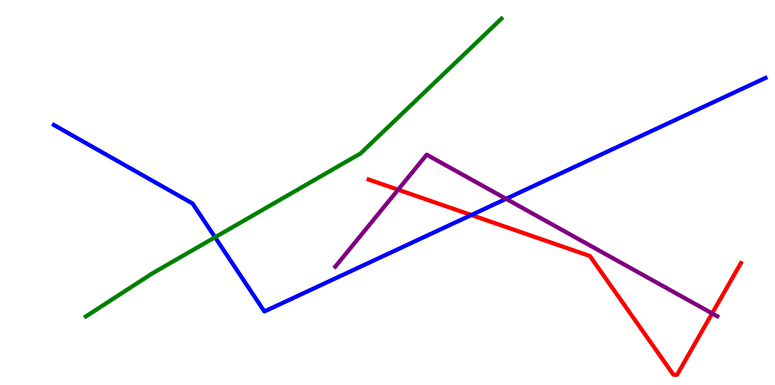[{'lines': ['blue', 'red'], 'intersections': [{'x': 6.08, 'y': 4.42}]}, {'lines': ['green', 'red'], 'intersections': []}, {'lines': ['purple', 'red'], 'intersections': [{'x': 5.14, 'y': 5.07}, {'x': 9.19, 'y': 1.86}]}, {'lines': ['blue', 'green'], 'intersections': [{'x': 2.77, 'y': 3.84}]}, {'lines': ['blue', 'purple'], 'intersections': [{'x': 6.53, 'y': 4.84}]}, {'lines': ['green', 'purple'], 'intersections': []}]